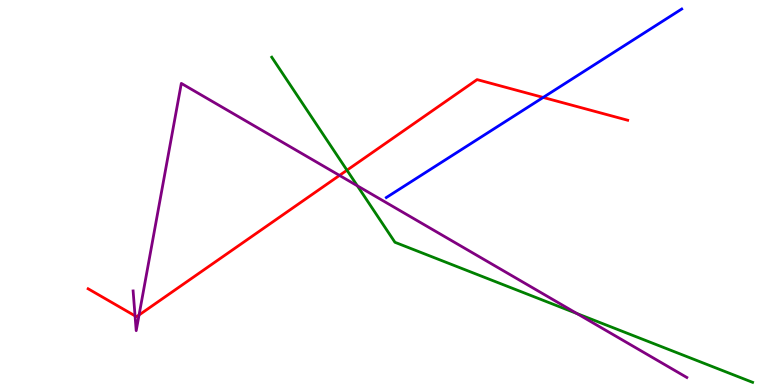[{'lines': ['blue', 'red'], 'intersections': [{'x': 7.01, 'y': 7.47}]}, {'lines': ['green', 'red'], 'intersections': [{'x': 4.48, 'y': 5.58}]}, {'lines': ['purple', 'red'], 'intersections': [{'x': 1.74, 'y': 1.8}, {'x': 1.79, 'y': 1.82}, {'x': 4.38, 'y': 5.44}]}, {'lines': ['blue', 'green'], 'intersections': []}, {'lines': ['blue', 'purple'], 'intersections': []}, {'lines': ['green', 'purple'], 'intersections': [{'x': 4.61, 'y': 5.17}, {'x': 7.44, 'y': 1.86}]}]